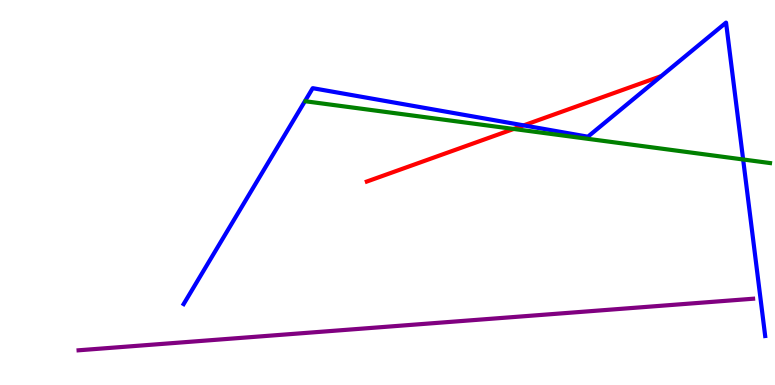[{'lines': ['blue', 'red'], 'intersections': [{'x': 6.76, 'y': 6.74}]}, {'lines': ['green', 'red'], 'intersections': [{'x': 6.63, 'y': 6.65}]}, {'lines': ['purple', 'red'], 'intersections': []}, {'lines': ['blue', 'green'], 'intersections': [{'x': 9.59, 'y': 5.86}]}, {'lines': ['blue', 'purple'], 'intersections': []}, {'lines': ['green', 'purple'], 'intersections': []}]